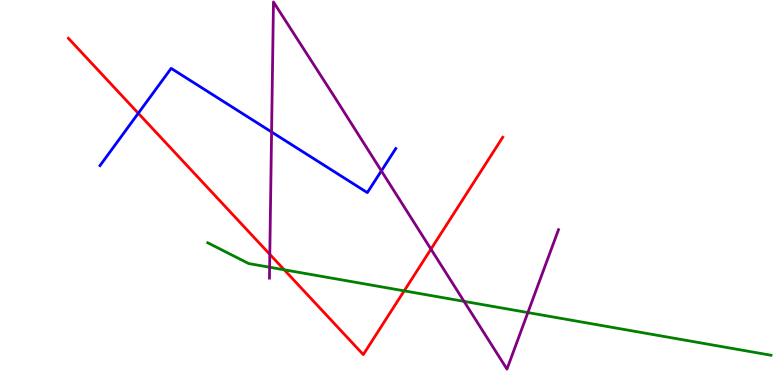[{'lines': ['blue', 'red'], 'intersections': [{'x': 1.78, 'y': 7.06}]}, {'lines': ['green', 'red'], 'intersections': [{'x': 3.67, 'y': 2.99}, {'x': 5.22, 'y': 2.45}]}, {'lines': ['purple', 'red'], 'intersections': [{'x': 3.48, 'y': 3.39}, {'x': 5.56, 'y': 3.53}]}, {'lines': ['blue', 'green'], 'intersections': []}, {'lines': ['blue', 'purple'], 'intersections': [{'x': 3.5, 'y': 6.57}, {'x': 4.92, 'y': 5.56}]}, {'lines': ['green', 'purple'], 'intersections': [{'x': 3.48, 'y': 3.06}, {'x': 5.99, 'y': 2.17}, {'x': 6.81, 'y': 1.88}]}]